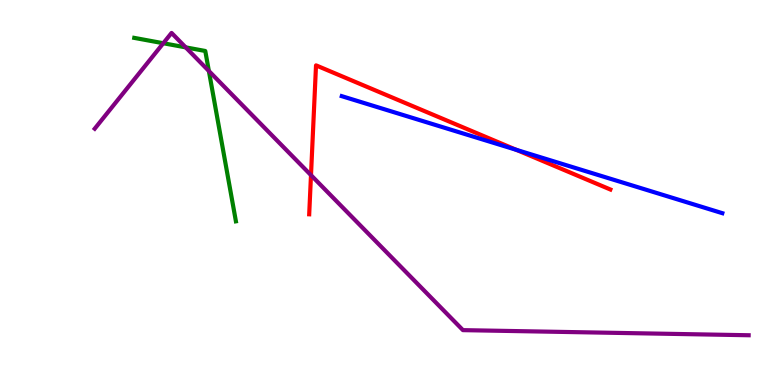[{'lines': ['blue', 'red'], 'intersections': [{'x': 6.66, 'y': 6.11}]}, {'lines': ['green', 'red'], 'intersections': []}, {'lines': ['purple', 'red'], 'intersections': [{'x': 4.01, 'y': 5.45}]}, {'lines': ['blue', 'green'], 'intersections': []}, {'lines': ['blue', 'purple'], 'intersections': []}, {'lines': ['green', 'purple'], 'intersections': [{'x': 2.11, 'y': 8.88}, {'x': 2.4, 'y': 8.77}, {'x': 2.7, 'y': 8.16}]}]